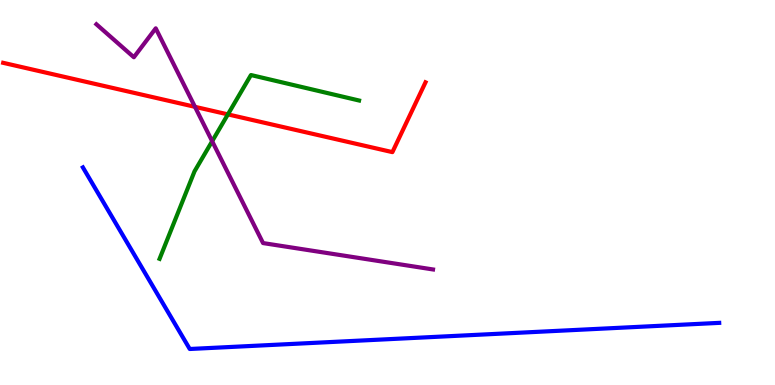[{'lines': ['blue', 'red'], 'intersections': []}, {'lines': ['green', 'red'], 'intersections': [{'x': 2.94, 'y': 7.03}]}, {'lines': ['purple', 'red'], 'intersections': [{'x': 2.52, 'y': 7.23}]}, {'lines': ['blue', 'green'], 'intersections': []}, {'lines': ['blue', 'purple'], 'intersections': []}, {'lines': ['green', 'purple'], 'intersections': [{'x': 2.74, 'y': 6.33}]}]